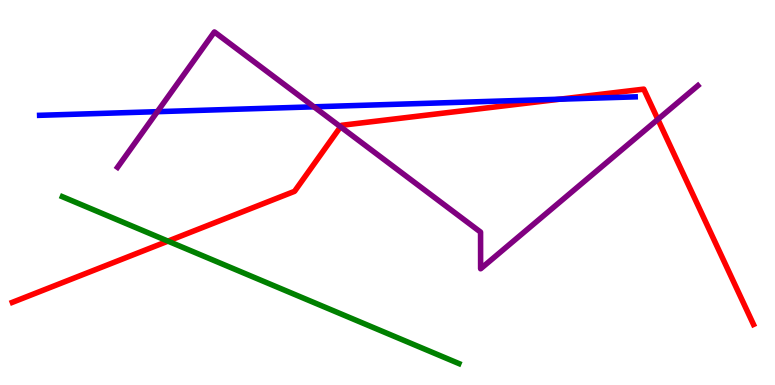[{'lines': ['blue', 'red'], 'intersections': [{'x': 7.22, 'y': 7.42}]}, {'lines': ['green', 'red'], 'intersections': [{'x': 2.17, 'y': 3.74}]}, {'lines': ['purple', 'red'], 'intersections': [{'x': 4.39, 'y': 6.71}, {'x': 8.49, 'y': 6.9}]}, {'lines': ['blue', 'green'], 'intersections': []}, {'lines': ['blue', 'purple'], 'intersections': [{'x': 2.03, 'y': 7.1}, {'x': 4.05, 'y': 7.23}]}, {'lines': ['green', 'purple'], 'intersections': []}]